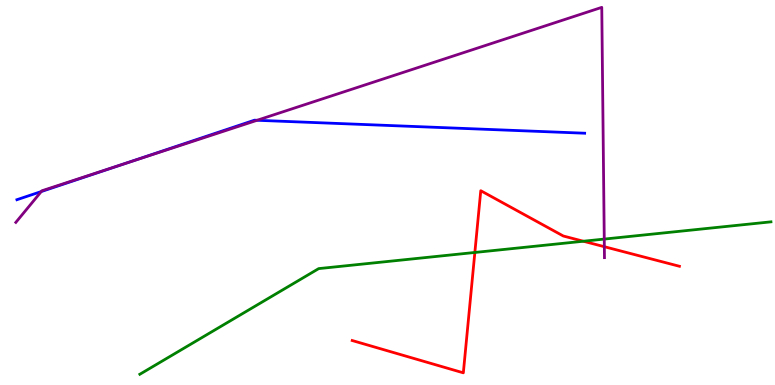[{'lines': ['blue', 'red'], 'intersections': []}, {'lines': ['green', 'red'], 'intersections': [{'x': 6.13, 'y': 3.44}, {'x': 7.53, 'y': 3.73}]}, {'lines': ['purple', 'red'], 'intersections': [{'x': 7.8, 'y': 3.59}]}, {'lines': ['blue', 'green'], 'intersections': []}, {'lines': ['blue', 'purple'], 'intersections': [{'x': 0.532, 'y': 5.02}, {'x': 1.58, 'y': 5.73}, {'x': 3.32, 'y': 6.88}]}, {'lines': ['green', 'purple'], 'intersections': [{'x': 7.8, 'y': 3.79}]}]